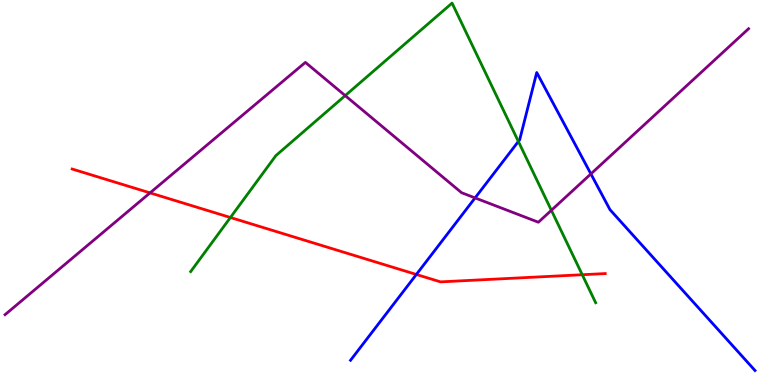[{'lines': ['blue', 'red'], 'intersections': [{'x': 5.37, 'y': 2.87}]}, {'lines': ['green', 'red'], 'intersections': [{'x': 2.97, 'y': 4.35}, {'x': 7.51, 'y': 2.86}]}, {'lines': ['purple', 'red'], 'intersections': [{'x': 1.94, 'y': 4.99}]}, {'lines': ['blue', 'green'], 'intersections': [{'x': 6.69, 'y': 6.33}]}, {'lines': ['blue', 'purple'], 'intersections': [{'x': 6.13, 'y': 4.86}, {'x': 7.62, 'y': 5.48}]}, {'lines': ['green', 'purple'], 'intersections': [{'x': 4.45, 'y': 7.52}, {'x': 7.11, 'y': 4.54}]}]